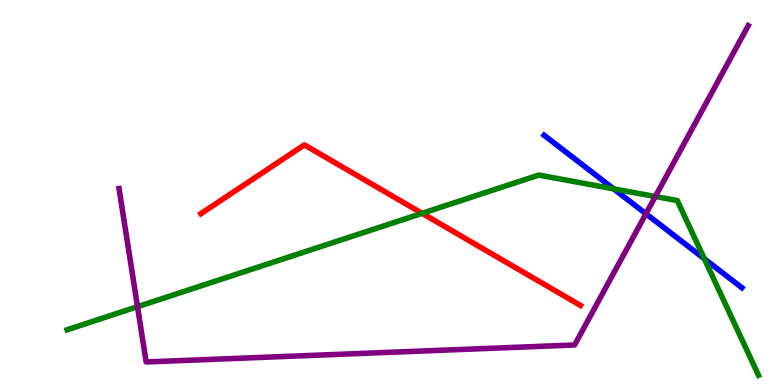[{'lines': ['blue', 'red'], 'intersections': []}, {'lines': ['green', 'red'], 'intersections': [{'x': 5.45, 'y': 4.46}]}, {'lines': ['purple', 'red'], 'intersections': []}, {'lines': ['blue', 'green'], 'intersections': [{'x': 7.92, 'y': 5.09}, {'x': 9.09, 'y': 3.28}]}, {'lines': ['blue', 'purple'], 'intersections': [{'x': 8.33, 'y': 4.45}]}, {'lines': ['green', 'purple'], 'intersections': [{'x': 1.77, 'y': 2.03}, {'x': 8.46, 'y': 4.9}]}]